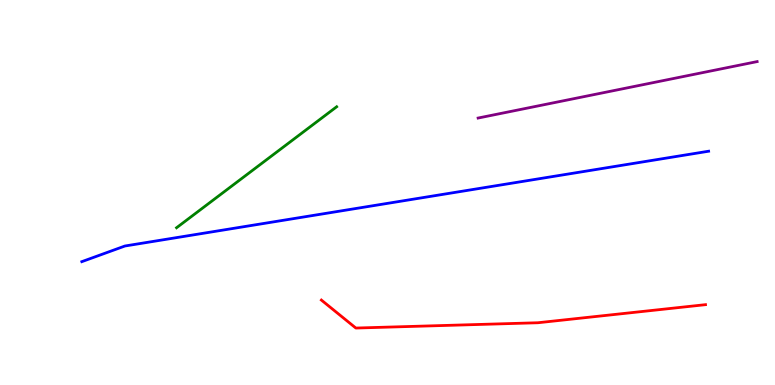[{'lines': ['blue', 'red'], 'intersections': []}, {'lines': ['green', 'red'], 'intersections': []}, {'lines': ['purple', 'red'], 'intersections': []}, {'lines': ['blue', 'green'], 'intersections': []}, {'lines': ['blue', 'purple'], 'intersections': []}, {'lines': ['green', 'purple'], 'intersections': []}]